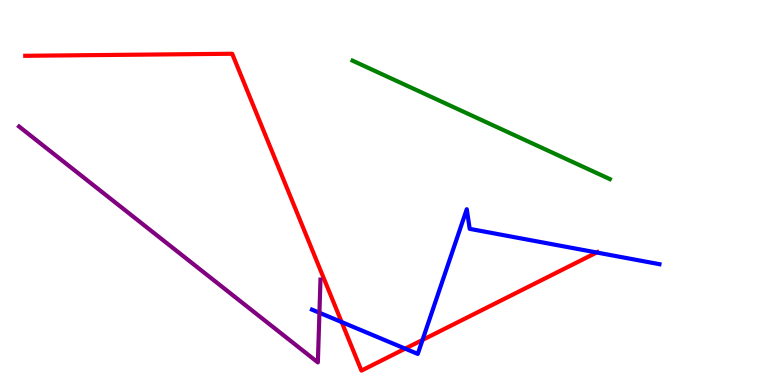[{'lines': ['blue', 'red'], 'intersections': [{'x': 4.41, 'y': 1.64}, {'x': 5.23, 'y': 0.944}, {'x': 5.45, 'y': 1.17}, {'x': 7.7, 'y': 3.44}]}, {'lines': ['green', 'red'], 'intersections': []}, {'lines': ['purple', 'red'], 'intersections': []}, {'lines': ['blue', 'green'], 'intersections': []}, {'lines': ['blue', 'purple'], 'intersections': [{'x': 4.12, 'y': 1.88}]}, {'lines': ['green', 'purple'], 'intersections': []}]